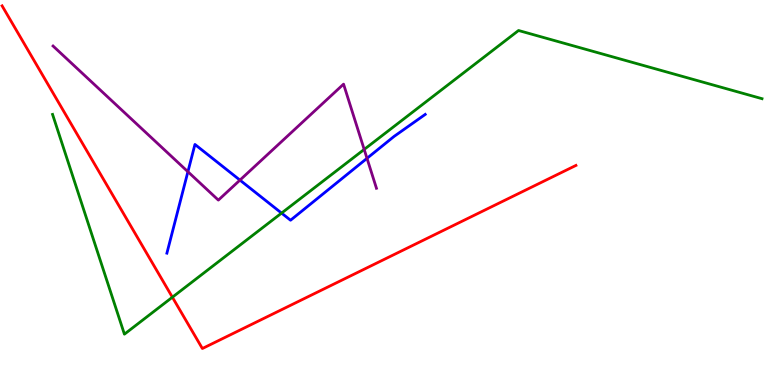[{'lines': ['blue', 'red'], 'intersections': []}, {'lines': ['green', 'red'], 'intersections': [{'x': 2.22, 'y': 2.28}]}, {'lines': ['purple', 'red'], 'intersections': []}, {'lines': ['blue', 'green'], 'intersections': [{'x': 3.63, 'y': 4.47}]}, {'lines': ['blue', 'purple'], 'intersections': [{'x': 2.42, 'y': 5.54}, {'x': 3.1, 'y': 5.32}, {'x': 4.74, 'y': 5.89}]}, {'lines': ['green', 'purple'], 'intersections': [{'x': 4.7, 'y': 6.12}]}]